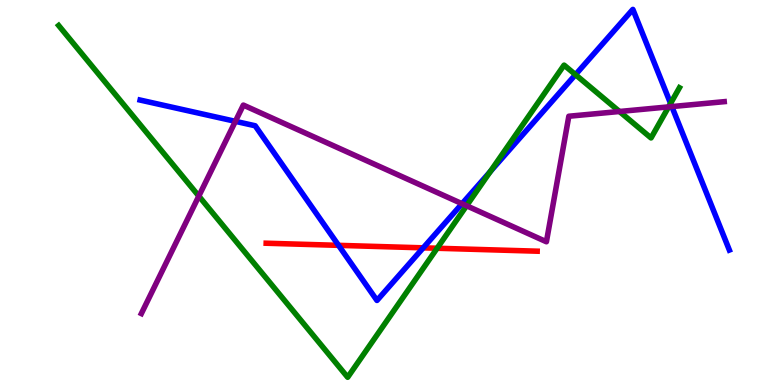[{'lines': ['blue', 'red'], 'intersections': [{'x': 4.37, 'y': 3.63}, {'x': 5.46, 'y': 3.56}]}, {'lines': ['green', 'red'], 'intersections': [{'x': 5.64, 'y': 3.55}]}, {'lines': ['purple', 'red'], 'intersections': []}, {'lines': ['blue', 'green'], 'intersections': [{'x': 6.33, 'y': 5.54}, {'x': 7.43, 'y': 8.06}, {'x': 8.65, 'y': 7.31}]}, {'lines': ['blue', 'purple'], 'intersections': [{'x': 3.04, 'y': 6.85}, {'x': 5.96, 'y': 4.71}, {'x': 8.67, 'y': 7.23}]}, {'lines': ['green', 'purple'], 'intersections': [{'x': 2.57, 'y': 4.91}, {'x': 6.02, 'y': 4.66}, {'x': 7.99, 'y': 7.1}, {'x': 8.63, 'y': 7.22}]}]